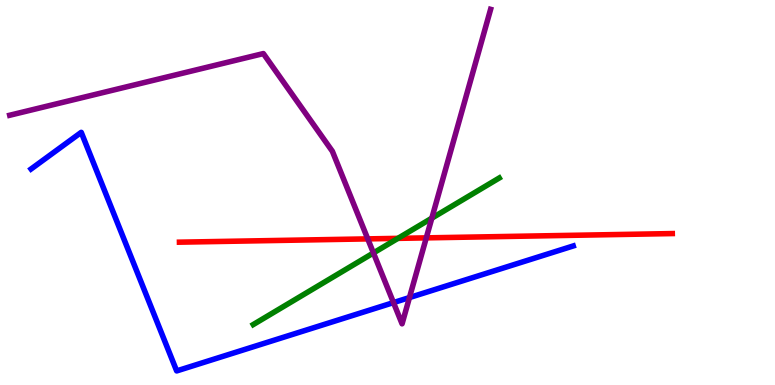[{'lines': ['blue', 'red'], 'intersections': []}, {'lines': ['green', 'red'], 'intersections': [{'x': 5.13, 'y': 3.81}]}, {'lines': ['purple', 'red'], 'intersections': [{'x': 4.75, 'y': 3.8}, {'x': 5.5, 'y': 3.82}]}, {'lines': ['blue', 'green'], 'intersections': []}, {'lines': ['blue', 'purple'], 'intersections': [{'x': 5.08, 'y': 2.14}, {'x': 5.28, 'y': 2.27}]}, {'lines': ['green', 'purple'], 'intersections': [{'x': 4.82, 'y': 3.43}, {'x': 5.57, 'y': 4.33}]}]